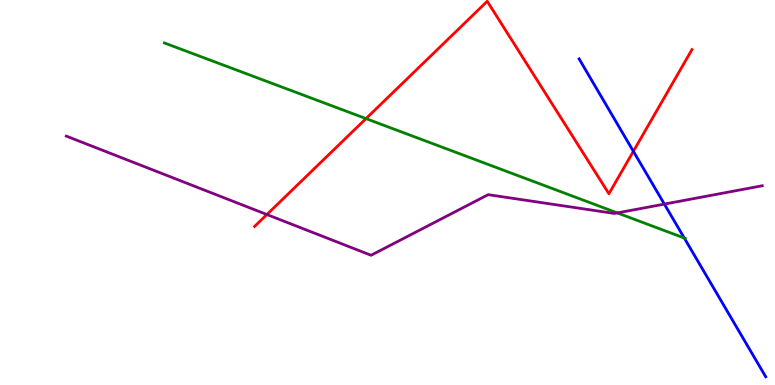[{'lines': ['blue', 'red'], 'intersections': [{'x': 8.17, 'y': 6.07}]}, {'lines': ['green', 'red'], 'intersections': [{'x': 4.72, 'y': 6.92}]}, {'lines': ['purple', 'red'], 'intersections': [{'x': 3.44, 'y': 4.43}]}, {'lines': ['blue', 'green'], 'intersections': [{'x': 8.83, 'y': 3.82}]}, {'lines': ['blue', 'purple'], 'intersections': [{'x': 8.57, 'y': 4.7}]}, {'lines': ['green', 'purple'], 'intersections': [{'x': 7.97, 'y': 4.47}]}]